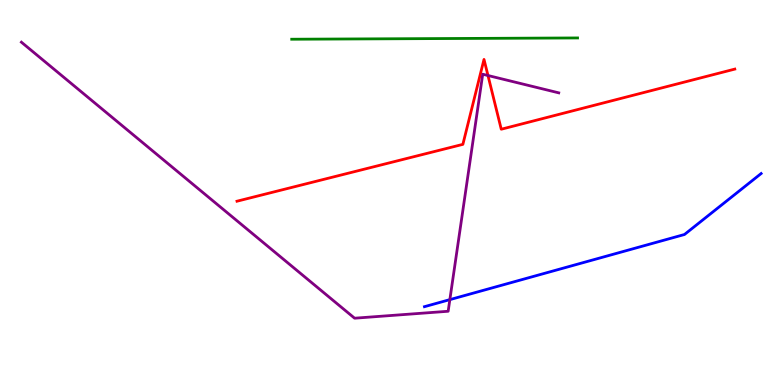[{'lines': ['blue', 'red'], 'intersections': []}, {'lines': ['green', 'red'], 'intersections': []}, {'lines': ['purple', 'red'], 'intersections': [{'x': 6.3, 'y': 8.04}]}, {'lines': ['blue', 'green'], 'intersections': []}, {'lines': ['blue', 'purple'], 'intersections': [{'x': 5.8, 'y': 2.22}]}, {'lines': ['green', 'purple'], 'intersections': []}]